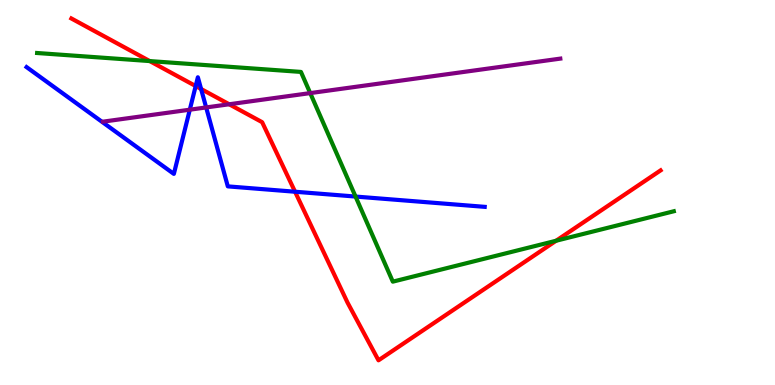[{'lines': ['blue', 'red'], 'intersections': [{'x': 2.52, 'y': 7.76}, {'x': 2.59, 'y': 7.69}, {'x': 3.81, 'y': 5.02}]}, {'lines': ['green', 'red'], 'intersections': [{'x': 1.93, 'y': 8.41}, {'x': 7.18, 'y': 3.75}]}, {'lines': ['purple', 'red'], 'intersections': [{'x': 2.96, 'y': 7.29}]}, {'lines': ['blue', 'green'], 'intersections': [{'x': 4.59, 'y': 4.89}]}, {'lines': ['blue', 'purple'], 'intersections': [{'x': 2.45, 'y': 7.15}, {'x': 2.66, 'y': 7.21}]}, {'lines': ['green', 'purple'], 'intersections': [{'x': 4.0, 'y': 7.58}]}]